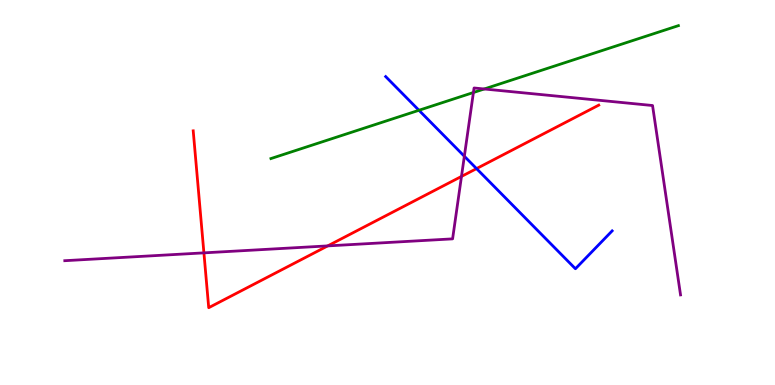[{'lines': ['blue', 'red'], 'intersections': [{'x': 6.15, 'y': 5.62}]}, {'lines': ['green', 'red'], 'intersections': []}, {'lines': ['purple', 'red'], 'intersections': [{'x': 2.63, 'y': 3.43}, {'x': 4.23, 'y': 3.61}, {'x': 5.95, 'y': 5.42}]}, {'lines': ['blue', 'green'], 'intersections': [{'x': 5.41, 'y': 7.14}]}, {'lines': ['blue', 'purple'], 'intersections': [{'x': 5.99, 'y': 5.94}]}, {'lines': ['green', 'purple'], 'intersections': [{'x': 6.11, 'y': 7.6}, {'x': 6.25, 'y': 7.69}]}]